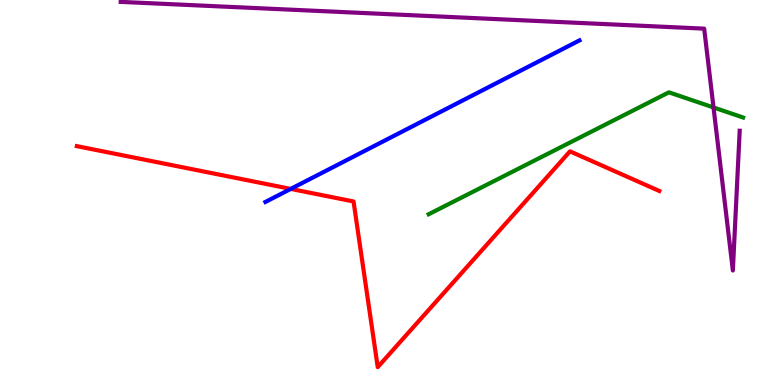[{'lines': ['blue', 'red'], 'intersections': [{'x': 3.75, 'y': 5.09}]}, {'lines': ['green', 'red'], 'intersections': []}, {'lines': ['purple', 'red'], 'intersections': []}, {'lines': ['blue', 'green'], 'intersections': []}, {'lines': ['blue', 'purple'], 'intersections': []}, {'lines': ['green', 'purple'], 'intersections': [{'x': 9.21, 'y': 7.21}]}]